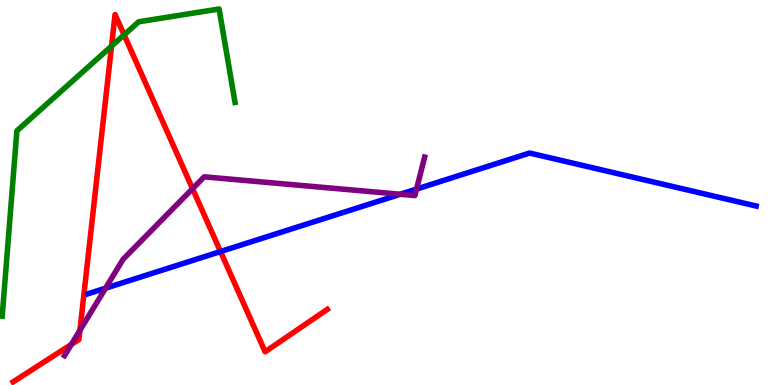[{'lines': ['blue', 'red'], 'intersections': [{'x': 2.85, 'y': 3.47}]}, {'lines': ['green', 'red'], 'intersections': [{'x': 1.44, 'y': 8.8}, {'x': 1.6, 'y': 9.09}]}, {'lines': ['purple', 'red'], 'intersections': [{'x': 0.92, 'y': 1.05}, {'x': 1.03, 'y': 1.42}, {'x': 2.48, 'y': 5.1}]}, {'lines': ['blue', 'green'], 'intersections': []}, {'lines': ['blue', 'purple'], 'intersections': [{'x': 1.36, 'y': 2.51}, {'x': 5.17, 'y': 4.95}, {'x': 5.37, 'y': 5.09}]}, {'lines': ['green', 'purple'], 'intersections': []}]